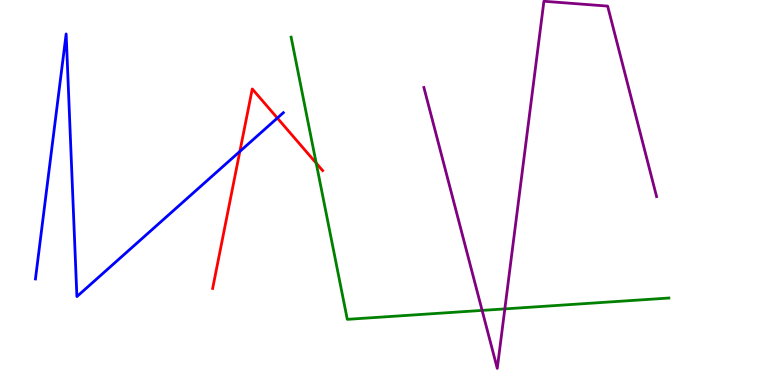[{'lines': ['blue', 'red'], 'intersections': [{'x': 3.09, 'y': 6.07}, {'x': 3.58, 'y': 6.93}]}, {'lines': ['green', 'red'], 'intersections': [{'x': 4.08, 'y': 5.76}]}, {'lines': ['purple', 'red'], 'intersections': []}, {'lines': ['blue', 'green'], 'intersections': []}, {'lines': ['blue', 'purple'], 'intersections': []}, {'lines': ['green', 'purple'], 'intersections': [{'x': 6.22, 'y': 1.94}, {'x': 6.51, 'y': 1.98}]}]